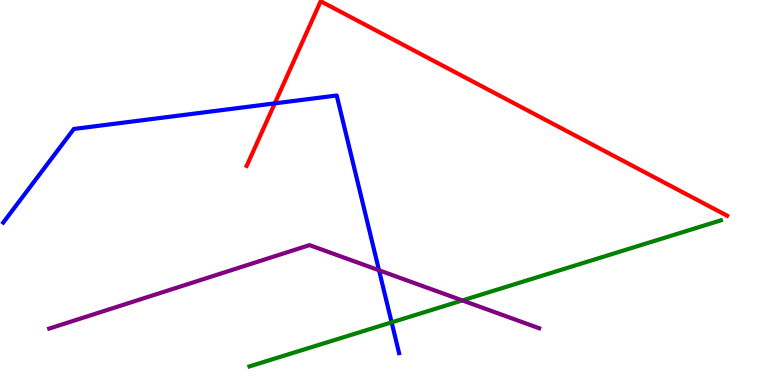[{'lines': ['blue', 'red'], 'intersections': [{'x': 3.55, 'y': 7.31}]}, {'lines': ['green', 'red'], 'intersections': []}, {'lines': ['purple', 'red'], 'intersections': []}, {'lines': ['blue', 'green'], 'intersections': [{'x': 5.05, 'y': 1.63}]}, {'lines': ['blue', 'purple'], 'intersections': [{'x': 4.89, 'y': 2.98}]}, {'lines': ['green', 'purple'], 'intersections': [{'x': 5.97, 'y': 2.2}]}]